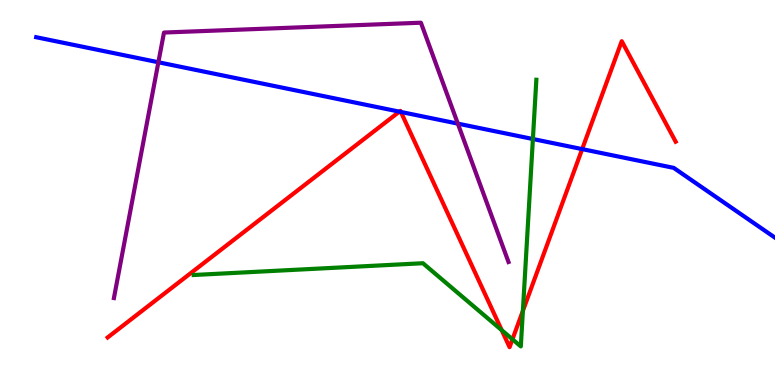[{'lines': ['blue', 'red'], 'intersections': [{'x': 5.15, 'y': 7.1}, {'x': 5.17, 'y': 7.09}, {'x': 7.51, 'y': 6.13}]}, {'lines': ['green', 'red'], 'intersections': [{'x': 6.47, 'y': 1.42}, {'x': 6.61, 'y': 1.19}, {'x': 6.75, 'y': 1.93}]}, {'lines': ['purple', 'red'], 'intersections': []}, {'lines': ['blue', 'green'], 'intersections': [{'x': 6.88, 'y': 6.39}]}, {'lines': ['blue', 'purple'], 'intersections': [{'x': 2.04, 'y': 8.38}, {'x': 5.91, 'y': 6.79}]}, {'lines': ['green', 'purple'], 'intersections': []}]